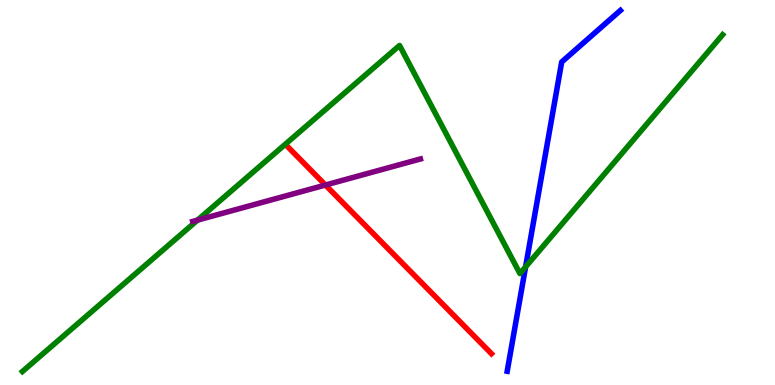[{'lines': ['blue', 'red'], 'intersections': []}, {'lines': ['green', 'red'], 'intersections': []}, {'lines': ['purple', 'red'], 'intersections': [{'x': 4.2, 'y': 5.19}]}, {'lines': ['blue', 'green'], 'intersections': [{'x': 6.78, 'y': 3.07}]}, {'lines': ['blue', 'purple'], 'intersections': []}, {'lines': ['green', 'purple'], 'intersections': [{'x': 2.55, 'y': 4.28}]}]